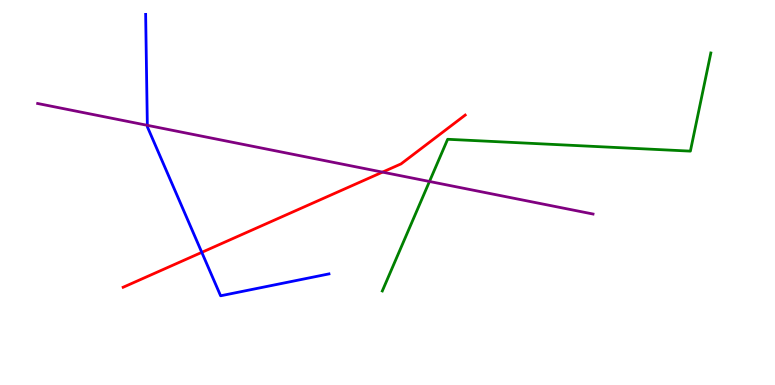[{'lines': ['blue', 'red'], 'intersections': [{'x': 2.6, 'y': 3.45}]}, {'lines': ['green', 'red'], 'intersections': []}, {'lines': ['purple', 'red'], 'intersections': [{'x': 4.94, 'y': 5.53}]}, {'lines': ['blue', 'green'], 'intersections': []}, {'lines': ['blue', 'purple'], 'intersections': [{'x': 1.9, 'y': 6.74}]}, {'lines': ['green', 'purple'], 'intersections': [{'x': 5.54, 'y': 5.29}]}]